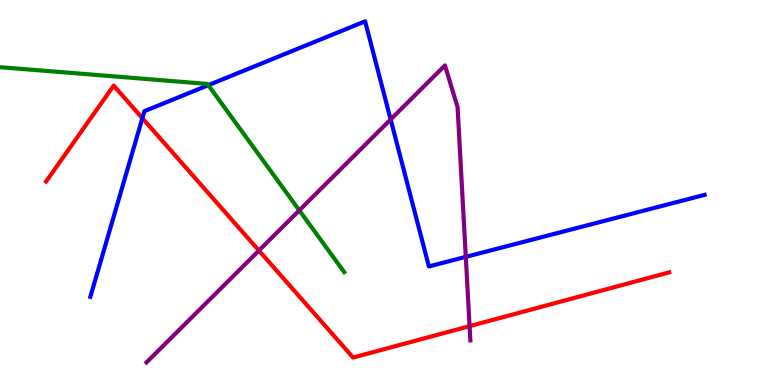[{'lines': ['blue', 'red'], 'intersections': [{'x': 1.84, 'y': 6.93}]}, {'lines': ['green', 'red'], 'intersections': []}, {'lines': ['purple', 'red'], 'intersections': [{'x': 3.34, 'y': 3.49}, {'x': 6.06, 'y': 1.53}]}, {'lines': ['blue', 'green'], 'intersections': [{'x': 2.69, 'y': 7.79}]}, {'lines': ['blue', 'purple'], 'intersections': [{'x': 5.04, 'y': 6.9}, {'x': 6.01, 'y': 3.33}]}, {'lines': ['green', 'purple'], 'intersections': [{'x': 3.86, 'y': 4.54}]}]